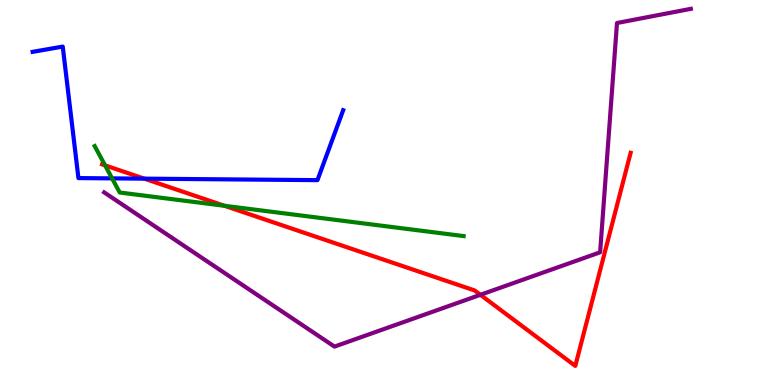[{'lines': ['blue', 'red'], 'intersections': [{'x': 1.86, 'y': 5.36}]}, {'lines': ['green', 'red'], 'intersections': [{'x': 1.36, 'y': 5.7}, {'x': 2.9, 'y': 4.65}]}, {'lines': ['purple', 'red'], 'intersections': [{'x': 6.2, 'y': 2.34}]}, {'lines': ['blue', 'green'], 'intersections': [{'x': 1.45, 'y': 5.37}]}, {'lines': ['blue', 'purple'], 'intersections': []}, {'lines': ['green', 'purple'], 'intersections': []}]